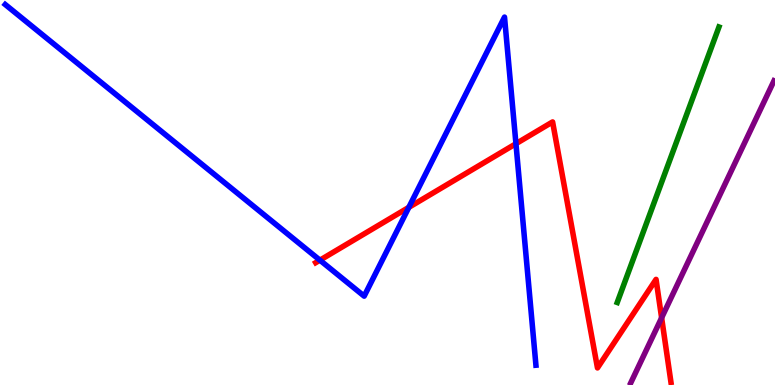[{'lines': ['blue', 'red'], 'intersections': [{'x': 4.13, 'y': 3.24}, {'x': 5.28, 'y': 4.61}, {'x': 6.66, 'y': 6.27}]}, {'lines': ['green', 'red'], 'intersections': []}, {'lines': ['purple', 'red'], 'intersections': [{'x': 8.54, 'y': 1.75}]}, {'lines': ['blue', 'green'], 'intersections': []}, {'lines': ['blue', 'purple'], 'intersections': []}, {'lines': ['green', 'purple'], 'intersections': []}]